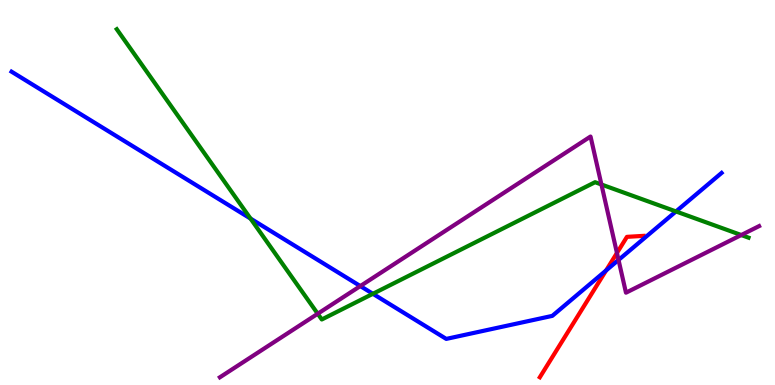[{'lines': ['blue', 'red'], 'intersections': [{'x': 7.82, 'y': 2.98}]}, {'lines': ['green', 'red'], 'intersections': []}, {'lines': ['purple', 'red'], 'intersections': [{'x': 7.96, 'y': 3.43}]}, {'lines': ['blue', 'green'], 'intersections': [{'x': 3.23, 'y': 4.32}, {'x': 4.81, 'y': 2.37}, {'x': 8.72, 'y': 4.51}]}, {'lines': ['blue', 'purple'], 'intersections': [{'x': 4.65, 'y': 2.57}, {'x': 7.98, 'y': 3.25}]}, {'lines': ['green', 'purple'], 'intersections': [{'x': 4.1, 'y': 1.85}, {'x': 7.76, 'y': 5.21}, {'x': 9.56, 'y': 3.9}]}]